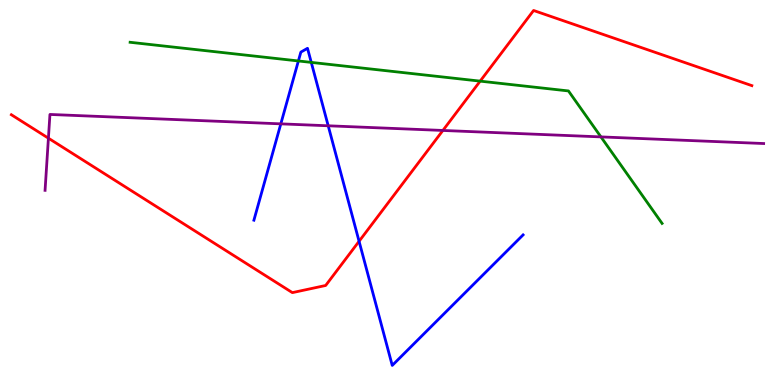[{'lines': ['blue', 'red'], 'intersections': [{'x': 4.63, 'y': 3.73}]}, {'lines': ['green', 'red'], 'intersections': [{'x': 6.2, 'y': 7.89}]}, {'lines': ['purple', 'red'], 'intersections': [{'x': 0.625, 'y': 6.41}, {'x': 5.71, 'y': 6.61}]}, {'lines': ['blue', 'green'], 'intersections': [{'x': 3.85, 'y': 8.42}, {'x': 4.02, 'y': 8.38}]}, {'lines': ['blue', 'purple'], 'intersections': [{'x': 3.62, 'y': 6.78}, {'x': 4.23, 'y': 6.73}]}, {'lines': ['green', 'purple'], 'intersections': [{'x': 7.75, 'y': 6.44}]}]